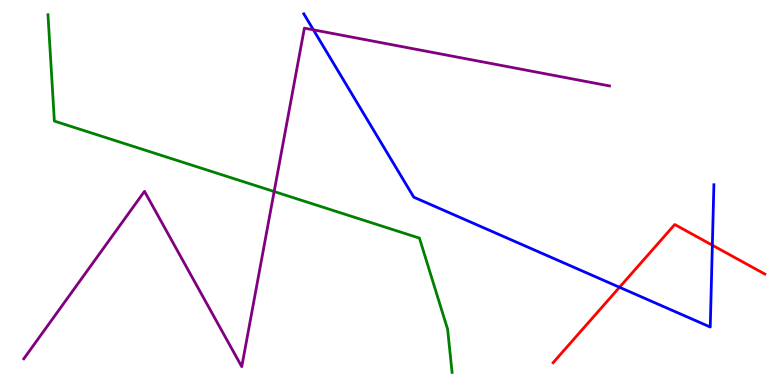[{'lines': ['blue', 'red'], 'intersections': [{'x': 7.99, 'y': 2.54}, {'x': 9.19, 'y': 3.63}]}, {'lines': ['green', 'red'], 'intersections': []}, {'lines': ['purple', 'red'], 'intersections': []}, {'lines': ['blue', 'green'], 'intersections': []}, {'lines': ['blue', 'purple'], 'intersections': [{'x': 4.04, 'y': 9.22}]}, {'lines': ['green', 'purple'], 'intersections': [{'x': 3.54, 'y': 5.02}]}]